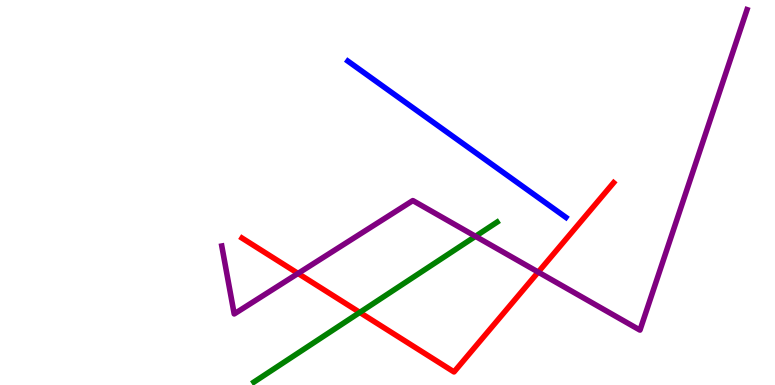[{'lines': ['blue', 'red'], 'intersections': []}, {'lines': ['green', 'red'], 'intersections': [{'x': 4.64, 'y': 1.88}]}, {'lines': ['purple', 'red'], 'intersections': [{'x': 3.85, 'y': 2.9}, {'x': 6.94, 'y': 2.93}]}, {'lines': ['blue', 'green'], 'intersections': []}, {'lines': ['blue', 'purple'], 'intersections': []}, {'lines': ['green', 'purple'], 'intersections': [{'x': 6.14, 'y': 3.86}]}]